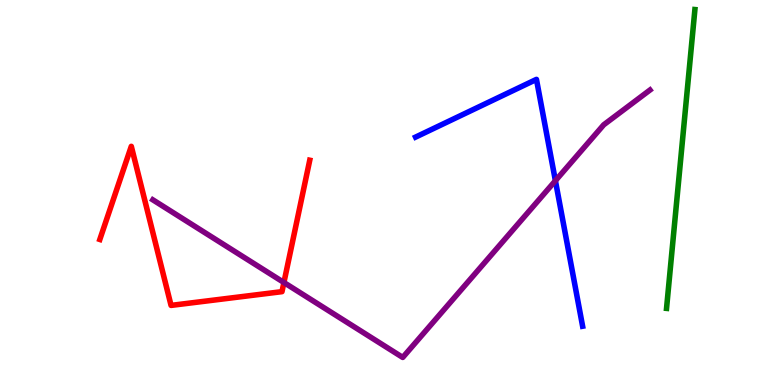[{'lines': ['blue', 'red'], 'intersections': []}, {'lines': ['green', 'red'], 'intersections': []}, {'lines': ['purple', 'red'], 'intersections': [{'x': 3.66, 'y': 2.66}]}, {'lines': ['blue', 'green'], 'intersections': []}, {'lines': ['blue', 'purple'], 'intersections': [{'x': 7.17, 'y': 5.31}]}, {'lines': ['green', 'purple'], 'intersections': []}]